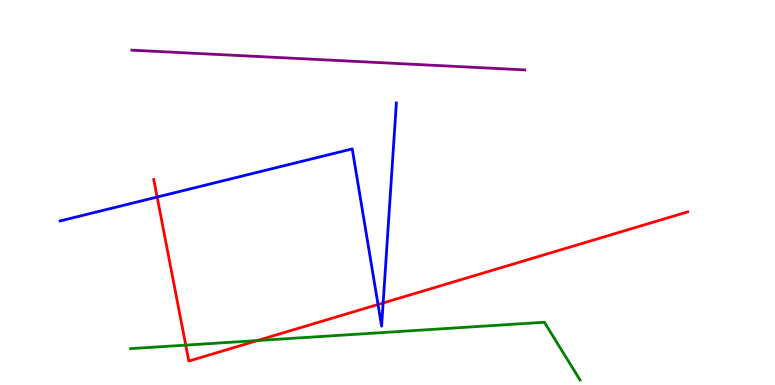[{'lines': ['blue', 'red'], 'intersections': [{'x': 2.03, 'y': 4.88}, {'x': 4.88, 'y': 2.09}, {'x': 4.94, 'y': 2.13}]}, {'lines': ['green', 'red'], 'intersections': [{'x': 2.4, 'y': 1.04}, {'x': 3.32, 'y': 1.15}]}, {'lines': ['purple', 'red'], 'intersections': []}, {'lines': ['blue', 'green'], 'intersections': []}, {'lines': ['blue', 'purple'], 'intersections': []}, {'lines': ['green', 'purple'], 'intersections': []}]